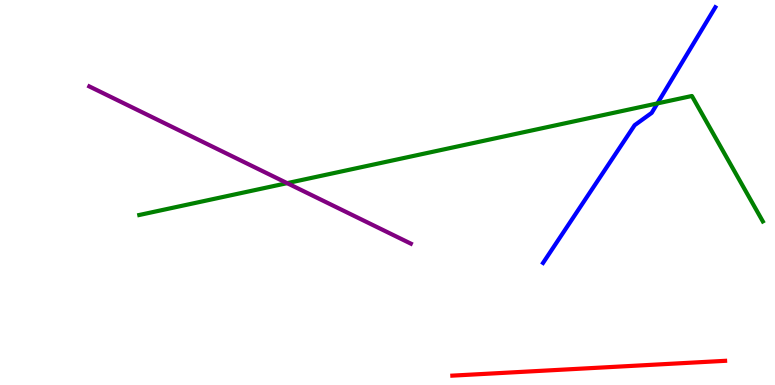[{'lines': ['blue', 'red'], 'intersections': []}, {'lines': ['green', 'red'], 'intersections': []}, {'lines': ['purple', 'red'], 'intersections': []}, {'lines': ['blue', 'green'], 'intersections': [{'x': 8.48, 'y': 7.31}]}, {'lines': ['blue', 'purple'], 'intersections': []}, {'lines': ['green', 'purple'], 'intersections': [{'x': 3.71, 'y': 5.24}]}]